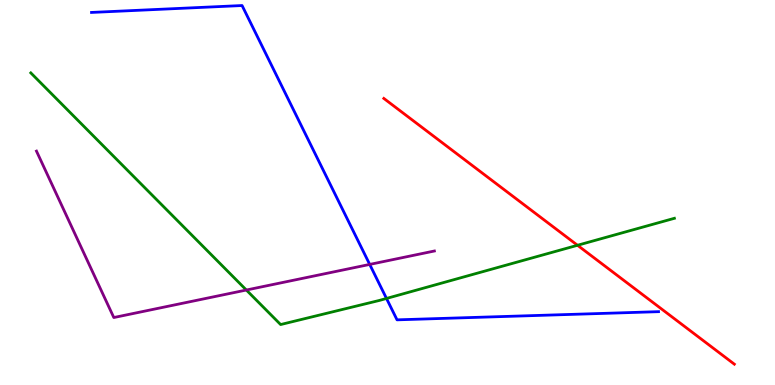[{'lines': ['blue', 'red'], 'intersections': []}, {'lines': ['green', 'red'], 'intersections': [{'x': 7.45, 'y': 3.63}]}, {'lines': ['purple', 'red'], 'intersections': []}, {'lines': ['blue', 'green'], 'intersections': [{'x': 4.99, 'y': 2.25}]}, {'lines': ['blue', 'purple'], 'intersections': [{'x': 4.77, 'y': 3.13}]}, {'lines': ['green', 'purple'], 'intersections': [{'x': 3.18, 'y': 2.47}]}]